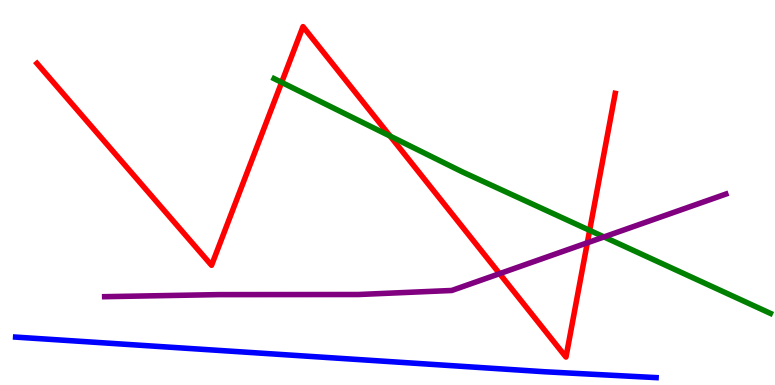[{'lines': ['blue', 'red'], 'intersections': []}, {'lines': ['green', 'red'], 'intersections': [{'x': 3.63, 'y': 7.86}, {'x': 5.03, 'y': 6.46}, {'x': 7.61, 'y': 4.02}]}, {'lines': ['purple', 'red'], 'intersections': [{'x': 6.45, 'y': 2.89}, {'x': 7.58, 'y': 3.69}]}, {'lines': ['blue', 'green'], 'intersections': []}, {'lines': ['blue', 'purple'], 'intersections': []}, {'lines': ['green', 'purple'], 'intersections': [{'x': 7.79, 'y': 3.85}]}]